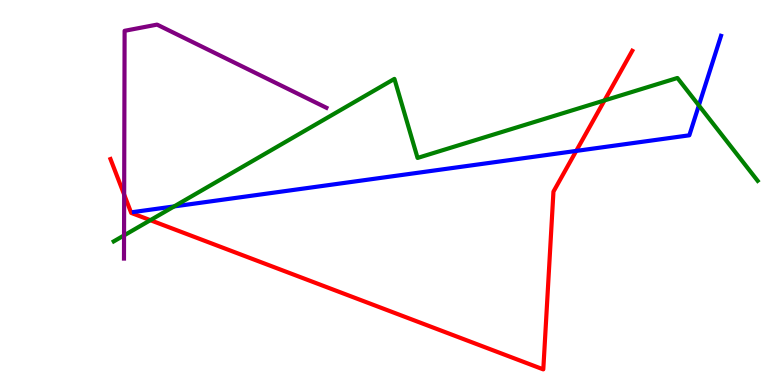[{'lines': ['blue', 'red'], 'intersections': [{'x': 7.44, 'y': 6.08}]}, {'lines': ['green', 'red'], 'intersections': [{'x': 1.94, 'y': 4.28}, {'x': 7.8, 'y': 7.39}]}, {'lines': ['purple', 'red'], 'intersections': [{'x': 1.6, 'y': 4.95}]}, {'lines': ['blue', 'green'], 'intersections': [{'x': 2.25, 'y': 4.64}, {'x': 9.02, 'y': 7.26}]}, {'lines': ['blue', 'purple'], 'intersections': []}, {'lines': ['green', 'purple'], 'intersections': [{'x': 1.6, 'y': 3.89}]}]